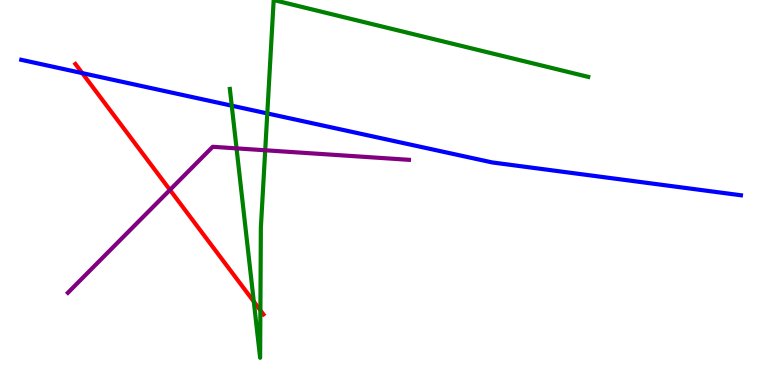[{'lines': ['blue', 'red'], 'intersections': [{'x': 1.06, 'y': 8.1}]}, {'lines': ['green', 'red'], 'intersections': [{'x': 3.27, 'y': 2.17}, {'x': 3.36, 'y': 1.94}]}, {'lines': ['purple', 'red'], 'intersections': [{'x': 2.19, 'y': 5.07}]}, {'lines': ['blue', 'green'], 'intersections': [{'x': 2.99, 'y': 7.26}, {'x': 3.45, 'y': 7.05}]}, {'lines': ['blue', 'purple'], 'intersections': []}, {'lines': ['green', 'purple'], 'intersections': [{'x': 3.05, 'y': 6.15}, {'x': 3.42, 'y': 6.1}]}]